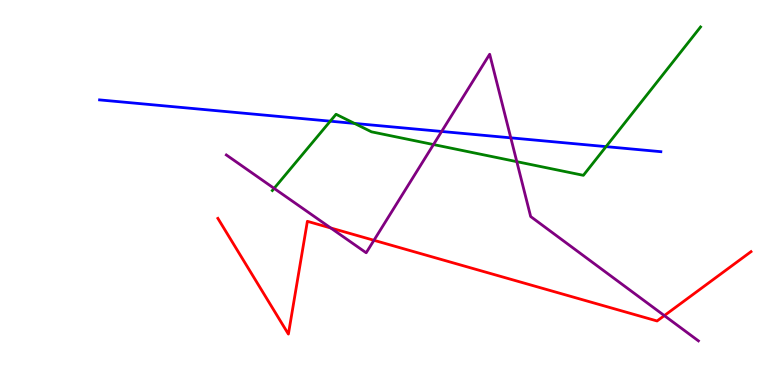[{'lines': ['blue', 'red'], 'intersections': []}, {'lines': ['green', 'red'], 'intersections': []}, {'lines': ['purple', 'red'], 'intersections': [{'x': 4.27, 'y': 4.08}, {'x': 4.83, 'y': 3.76}, {'x': 8.57, 'y': 1.8}]}, {'lines': ['blue', 'green'], 'intersections': [{'x': 4.26, 'y': 6.85}, {'x': 4.57, 'y': 6.79}, {'x': 7.82, 'y': 6.19}]}, {'lines': ['blue', 'purple'], 'intersections': [{'x': 5.7, 'y': 6.59}, {'x': 6.59, 'y': 6.42}]}, {'lines': ['green', 'purple'], 'intersections': [{'x': 3.54, 'y': 5.11}, {'x': 5.59, 'y': 6.25}, {'x': 6.67, 'y': 5.8}]}]